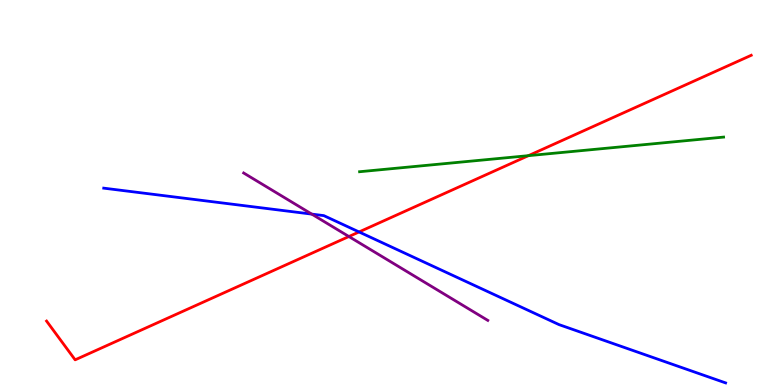[{'lines': ['blue', 'red'], 'intersections': [{'x': 4.63, 'y': 3.98}]}, {'lines': ['green', 'red'], 'intersections': [{'x': 6.82, 'y': 5.96}]}, {'lines': ['purple', 'red'], 'intersections': [{'x': 4.5, 'y': 3.86}]}, {'lines': ['blue', 'green'], 'intersections': []}, {'lines': ['blue', 'purple'], 'intersections': [{'x': 4.02, 'y': 4.44}]}, {'lines': ['green', 'purple'], 'intersections': []}]